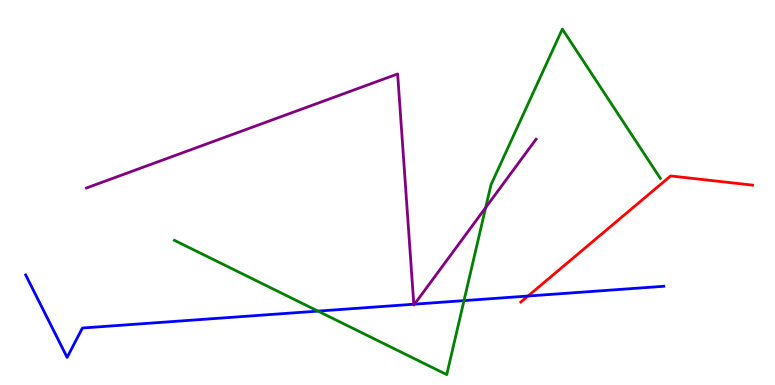[{'lines': ['blue', 'red'], 'intersections': [{'x': 6.81, 'y': 2.31}]}, {'lines': ['green', 'red'], 'intersections': []}, {'lines': ['purple', 'red'], 'intersections': []}, {'lines': ['blue', 'green'], 'intersections': [{'x': 4.1, 'y': 1.92}, {'x': 5.99, 'y': 2.19}]}, {'lines': ['blue', 'purple'], 'intersections': [{'x': 5.34, 'y': 2.1}, {'x': 5.35, 'y': 2.1}]}, {'lines': ['green', 'purple'], 'intersections': [{'x': 6.27, 'y': 4.61}]}]